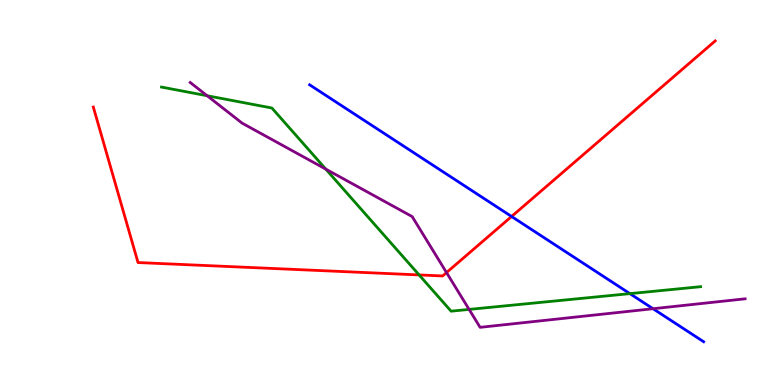[{'lines': ['blue', 'red'], 'intersections': [{'x': 6.6, 'y': 4.38}]}, {'lines': ['green', 'red'], 'intersections': [{'x': 5.41, 'y': 2.86}]}, {'lines': ['purple', 'red'], 'intersections': [{'x': 5.76, 'y': 2.92}]}, {'lines': ['blue', 'green'], 'intersections': [{'x': 8.13, 'y': 2.37}]}, {'lines': ['blue', 'purple'], 'intersections': [{'x': 8.43, 'y': 1.98}]}, {'lines': ['green', 'purple'], 'intersections': [{'x': 2.67, 'y': 7.51}, {'x': 4.2, 'y': 5.61}, {'x': 6.05, 'y': 1.96}]}]